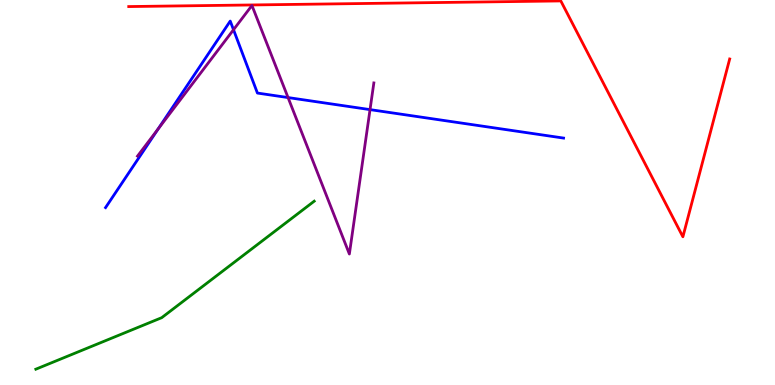[{'lines': ['blue', 'red'], 'intersections': []}, {'lines': ['green', 'red'], 'intersections': []}, {'lines': ['purple', 'red'], 'intersections': []}, {'lines': ['blue', 'green'], 'intersections': []}, {'lines': ['blue', 'purple'], 'intersections': [{'x': 2.04, 'y': 6.65}, {'x': 3.01, 'y': 9.23}, {'x': 3.72, 'y': 7.47}, {'x': 4.77, 'y': 7.15}]}, {'lines': ['green', 'purple'], 'intersections': []}]